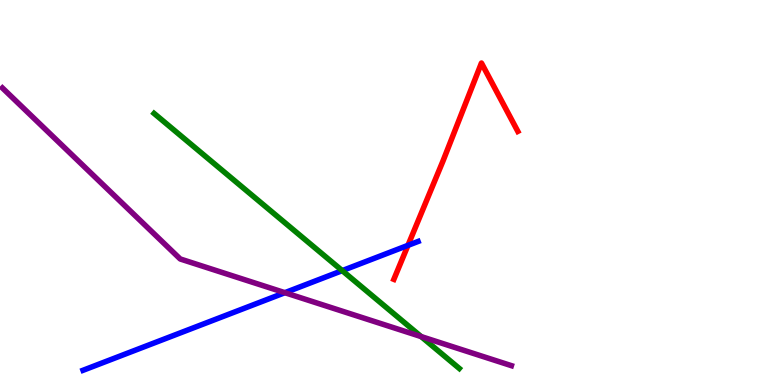[{'lines': ['blue', 'red'], 'intersections': [{'x': 5.26, 'y': 3.63}]}, {'lines': ['green', 'red'], 'intersections': []}, {'lines': ['purple', 'red'], 'intersections': []}, {'lines': ['blue', 'green'], 'intersections': [{'x': 4.42, 'y': 2.97}]}, {'lines': ['blue', 'purple'], 'intersections': [{'x': 3.68, 'y': 2.4}]}, {'lines': ['green', 'purple'], 'intersections': [{'x': 5.43, 'y': 1.26}]}]